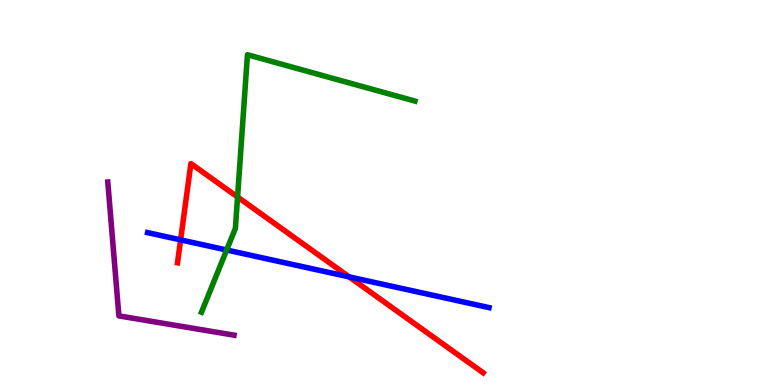[{'lines': ['blue', 'red'], 'intersections': [{'x': 2.33, 'y': 3.77}, {'x': 4.51, 'y': 2.81}]}, {'lines': ['green', 'red'], 'intersections': [{'x': 3.07, 'y': 4.88}]}, {'lines': ['purple', 'red'], 'intersections': []}, {'lines': ['blue', 'green'], 'intersections': [{'x': 2.92, 'y': 3.51}]}, {'lines': ['blue', 'purple'], 'intersections': []}, {'lines': ['green', 'purple'], 'intersections': []}]